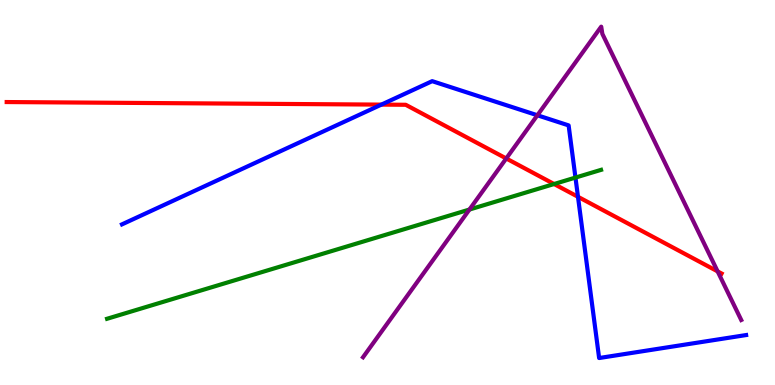[{'lines': ['blue', 'red'], 'intersections': [{'x': 4.92, 'y': 7.28}, {'x': 7.46, 'y': 4.89}]}, {'lines': ['green', 'red'], 'intersections': [{'x': 7.15, 'y': 5.22}]}, {'lines': ['purple', 'red'], 'intersections': [{'x': 6.53, 'y': 5.88}, {'x': 9.26, 'y': 2.95}]}, {'lines': ['blue', 'green'], 'intersections': [{'x': 7.43, 'y': 5.39}]}, {'lines': ['blue', 'purple'], 'intersections': [{'x': 6.93, 'y': 7.01}]}, {'lines': ['green', 'purple'], 'intersections': [{'x': 6.06, 'y': 4.56}]}]